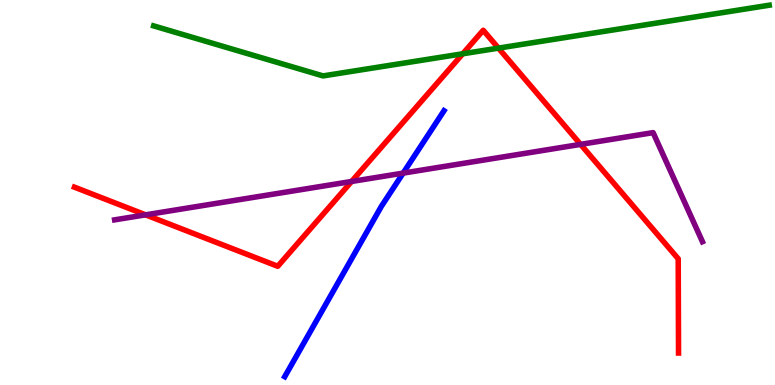[{'lines': ['blue', 'red'], 'intersections': []}, {'lines': ['green', 'red'], 'intersections': [{'x': 5.97, 'y': 8.6}, {'x': 6.43, 'y': 8.75}]}, {'lines': ['purple', 'red'], 'intersections': [{'x': 1.88, 'y': 4.42}, {'x': 4.54, 'y': 5.29}, {'x': 7.49, 'y': 6.25}]}, {'lines': ['blue', 'green'], 'intersections': []}, {'lines': ['blue', 'purple'], 'intersections': [{'x': 5.2, 'y': 5.5}]}, {'lines': ['green', 'purple'], 'intersections': []}]